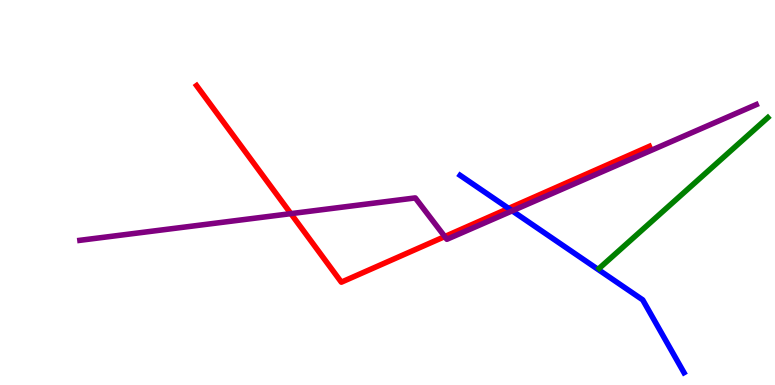[{'lines': ['blue', 'red'], 'intersections': [{'x': 6.56, 'y': 4.59}]}, {'lines': ['green', 'red'], 'intersections': []}, {'lines': ['purple', 'red'], 'intersections': [{'x': 3.75, 'y': 4.45}, {'x': 5.74, 'y': 3.86}]}, {'lines': ['blue', 'green'], 'intersections': []}, {'lines': ['blue', 'purple'], 'intersections': [{'x': 6.61, 'y': 4.52}]}, {'lines': ['green', 'purple'], 'intersections': []}]